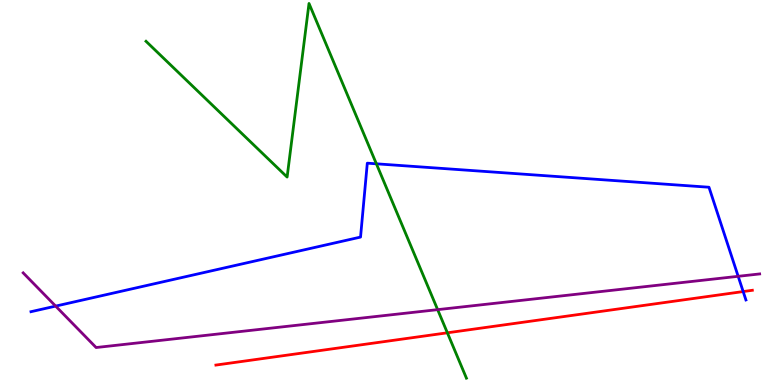[{'lines': ['blue', 'red'], 'intersections': [{'x': 9.59, 'y': 2.43}]}, {'lines': ['green', 'red'], 'intersections': [{'x': 5.77, 'y': 1.36}]}, {'lines': ['purple', 'red'], 'intersections': []}, {'lines': ['blue', 'green'], 'intersections': [{'x': 4.86, 'y': 5.75}]}, {'lines': ['blue', 'purple'], 'intersections': [{'x': 0.718, 'y': 2.05}, {'x': 9.52, 'y': 2.82}]}, {'lines': ['green', 'purple'], 'intersections': [{'x': 5.65, 'y': 1.96}]}]